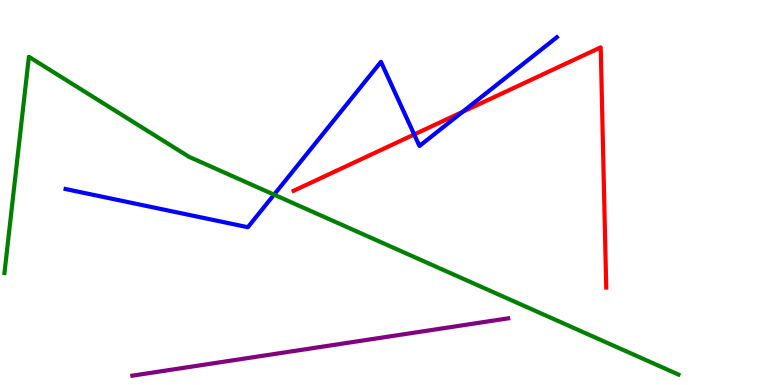[{'lines': ['blue', 'red'], 'intersections': [{'x': 5.34, 'y': 6.51}, {'x': 5.97, 'y': 7.09}]}, {'lines': ['green', 'red'], 'intersections': []}, {'lines': ['purple', 'red'], 'intersections': []}, {'lines': ['blue', 'green'], 'intersections': [{'x': 3.54, 'y': 4.94}]}, {'lines': ['blue', 'purple'], 'intersections': []}, {'lines': ['green', 'purple'], 'intersections': []}]